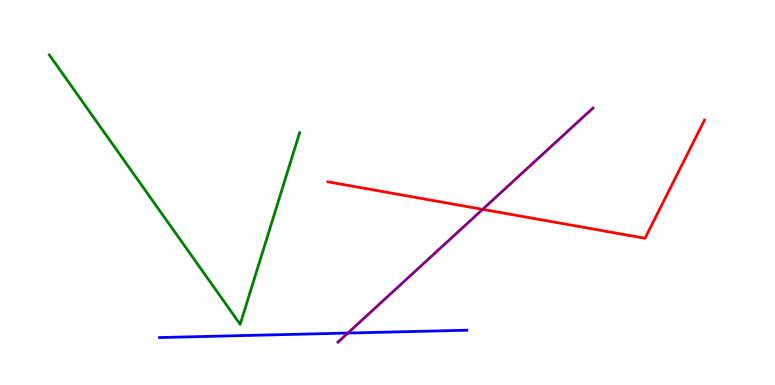[{'lines': ['blue', 'red'], 'intersections': []}, {'lines': ['green', 'red'], 'intersections': []}, {'lines': ['purple', 'red'], 'intersections': [{'x': 6.23, 'y': 4.56}]}, {'lines': ['blue', 'green'], 'intersections': []}, {'lines': ['blue', 'purple'], 'intersections': [{'x': 4.49, 'y': 1.35}]}, {'lines': ['green', 'purple'], 'intersections': []}]